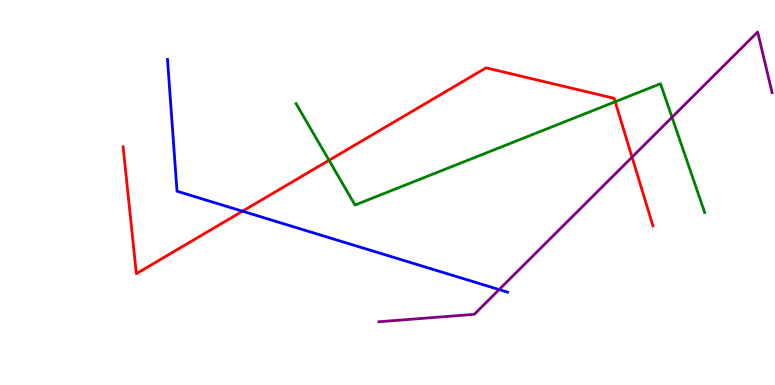[{'lines': ['blue', 'red'], 'intersections': [{'x': 3.13, 'y': 4.51}]}, {'lines': ['green', 'red'], 'intersections': [{'x': 4.25, 'y': 5.84}, {'x': 7.94, 'y': 7.36}]}, {'lines': ['purple', 'red'], 'intersections': [{'x': 8.16, 'y': 5.92}]}, {'lines': ['blue', 'green'], 'intersections': []}, {'lines': ['blue', 'purple'], 'intersections': [{'x': 6.44, 'y': 2.48}]}, {'lines': ['green', 'purple'], 'intersections': [{'x': 8.67, 'y': 6.95}]}]